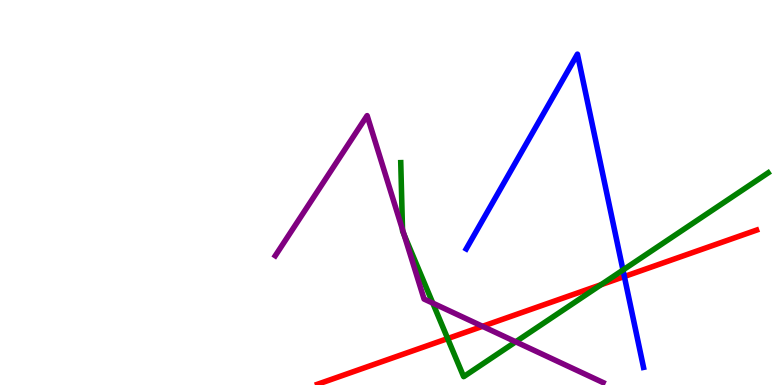[{'lines': ['blue', 'red'], 'intersections': [{'x': 8.06, 'y': 2.82}]}, {'lines': ['green', 'red'], 'intersections': [{'x': 5.78, 'y': 1.21}, {'x': 7.75, 'y': 2.6}]}, {'lines': ['purple', 'red'], 'intersections': [{'x': 6.23, 'y': 1.52}]}, {'lines': ['blue', 'green'], 'intersections': [{'x': 8.04, 'y': 2.99}]}, {'lines': ['blue', 'purple'], 'intersections': []}, {'lines': ['green', 'purple'], 'intersections': [{'x': 5.19, 'y': 4.04}, {'x': 5.21, 'y': 3.9}, {'x': 5.58, 'y': 2.13}, {'x': 6.65, 'y': 1.12}]}]